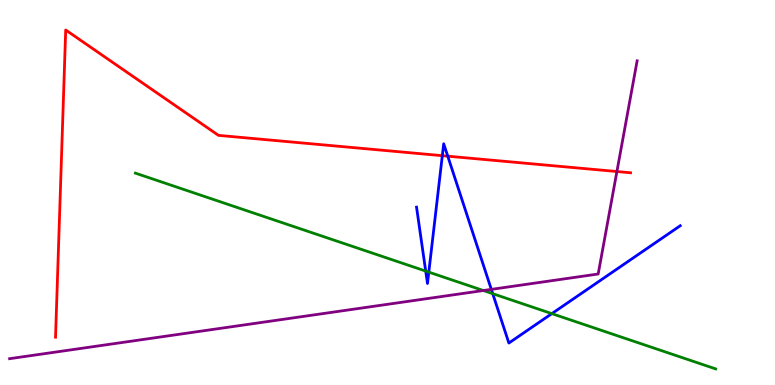[{'lines': ['blue', 'red'], 'intersections': [{'x': 5.71, 'y': 5.96}, {'x': 5.78, 'y': 5.94}]}, {'lines': ['green', 'red'], 'intersections': []}, {'lines': ['purple', 'red'], 'intersections': [{'x': 7.96, 'y': 5.54}]}, {'lines': ['blue', 'green'], 'intersections': [{'x': 5.49, 'y': 2.96}, {'x': 5.53, 'y': 2.93}, {'x': 6.36, 'y': 2.37}, {'x': 7.12, 'y': 1.85}]}, {'lines': ['blue', 'purple'], 'intersections': [{'x': 6.34, 'y': 2.48}]}, {'lines': ['green', 'purple'], 'intersections': [{'x': 6.24, 'y': 2.45}]}]